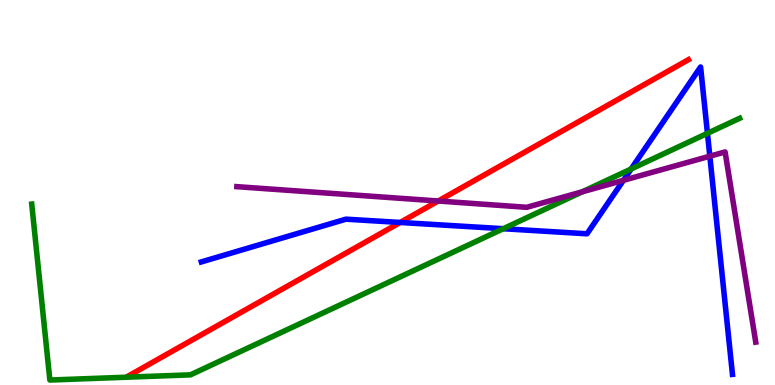[{'lines': ['blue', 'red'], 'intersections': [{'x': 5.16, 'y': 4.22}]}, {'lines': ['green', 'red'], 'intersections': []}, {'lines': ['purple', 'red'], 'intersections': [{'x': 5.65, 'y': 4.78}]}, {'lines': ['blue', 'green'], 'intersections': [{'x': 6.49, 'y': 4.06}, {'x': 8.14, 'y': 5.61}, {'x': 9.13, 'y': 6.54}]}, {'lines': ['blue', 'purple'], 'intersections': [{'x': 8.04, 'y': 5.32}, {'x': 9.16, 'y': 5.94}]}, {'lines': ['green', 'purple'], 'intersections': [{'x': 7.51, 'y': 5.02}]}]